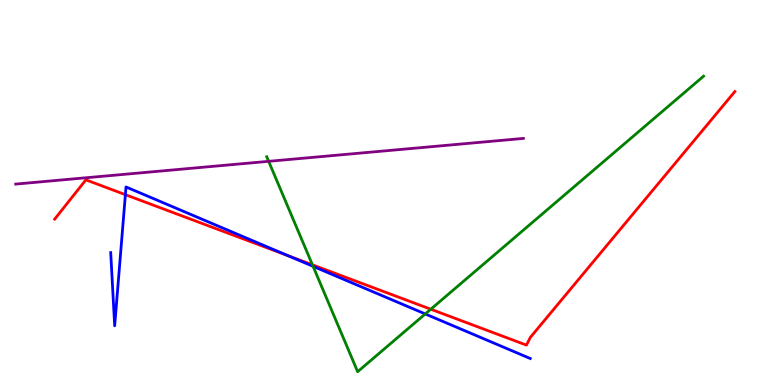[{'lines': ['blue', 'red'], 'intersections': [{'x': 1.62, 'y': 4.94}, {'x': 3.71, 'y': 3.37}]}, {'lines': ['green', 'red'], 'intersections': [{'x': 4.03, 'y': 3.12}, {'x': 5.56, 'y': 1.97}]}, {'lines': ['purple', 'red'], 'intersections': []}, {'lines': ['blue', 'green'], 'intersections': [{'x': 4.04, 'y': 3.08}, {'x': 5.49, 'y': 1.85}]}, {'lines': ['blue', 'purple'], 'intersections': []}, {'lines': ['green', 'purple'], 'intersections': [{'x': 3.47, 'y': 5.81}]}]